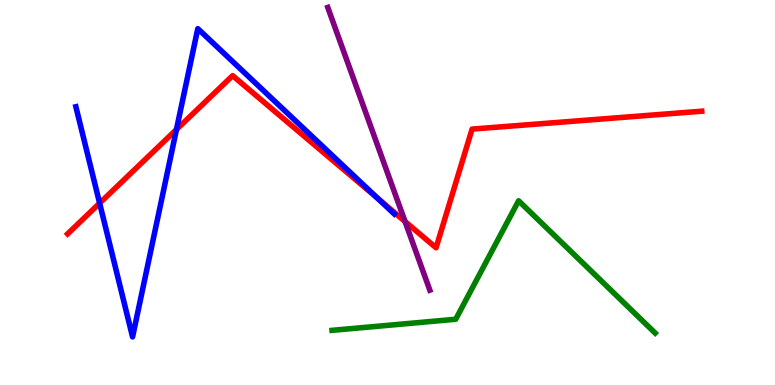[{'lines': ['blue', 'red'], 'intersections': [{'x': 1.29, 'y': 4.72}, {'x': 2.28, 'y': 6.64}, {'x': 4.88, 'y': 4.84}]}, {'lines': ['green', 'red'], 'intersections': []}, {'lines': ['purple', 'red'], 'intersections': [{'x': 5.23, 'y': 4.25}]}, {'lines': ['blue', 'green'], 'intersections': []}, {'lines': ['blue', 'purple'], 'intersections': []}, {'lines': ['green', 'purple'], 'intersections': []}]